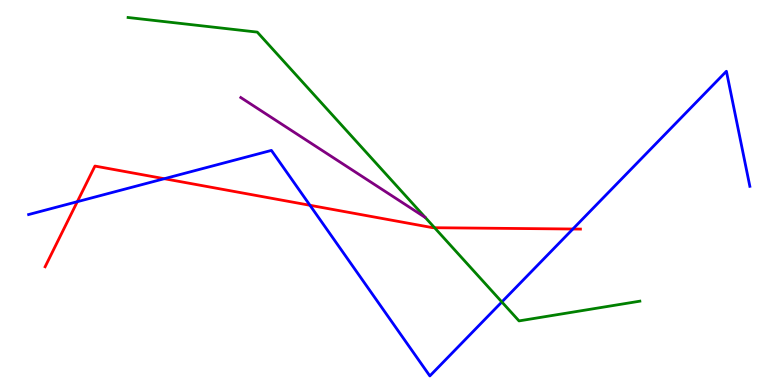[{'lines': ['blue', 'red'], 'intersections': [{'x': 0.998, 'y': 4.76}, {'x': 2.12, 'y': 5.36}, {'x': 4.0, 'y': 4.67}, {'x': 7.39, 'y': 4.05}]}, {'lines': ['green', 'red'], 'intersections': [{'x': 5.61, 'y': 4.09}]}, {'lines': ['purple', 'red'], 'intersections': []}, {'lines': ['blue', 'green'], 'intersections': [{'x': 6.48, 'y': 2.16}]}, {'lines': ['blue', 'purple'], 'intersections': []}, {'lines': ['green', 'purple'], 'intersections': []}]